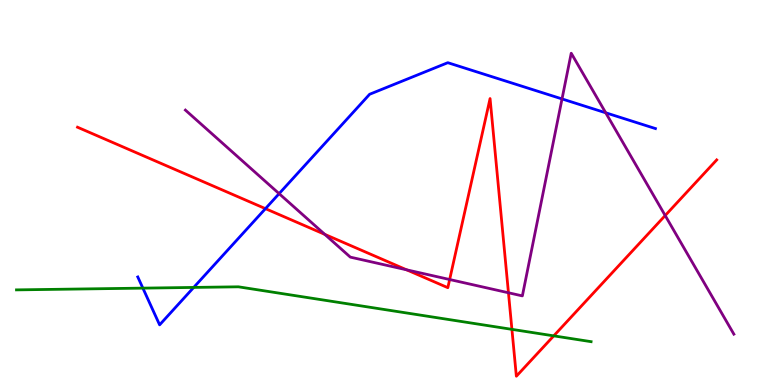[{'lines': ['blue', 'red'], 'intersections': [{'x': 3.43, 'y': 4.58}]}, {'lines': ['green', 'red'], 'intersections': [{'x': 6.61, 'y': 1.45}, {'x': 7.15, 'y': 1.28}]}, {'lines': ['purple', 'red'], 'intersections': [{'x': 4.19, 'y': 3.91}, {'x': 5.25, 'y': 2.99}, {'x': 5.8, 'y': 2.74}, {'x': 6.56, 'y': 2.4}, {'x': 8.58, 'y': 4.4}]}, {'lines': ['blue', 'green'], 'intersections': [{'x': 1.84, 'y': 2.52}, {'x': 2.5, 'y': 2.53}]}, {'lines': ['blue', 'purple'], 'intersections': [{'x': 3.6, 'y': 4.97}, {'x': 7.25, 'y': 7.43}, {'x': 7.82, 'y': 7.07}]}, {'lines': ['green', 'purple'], 'intersections': []}]